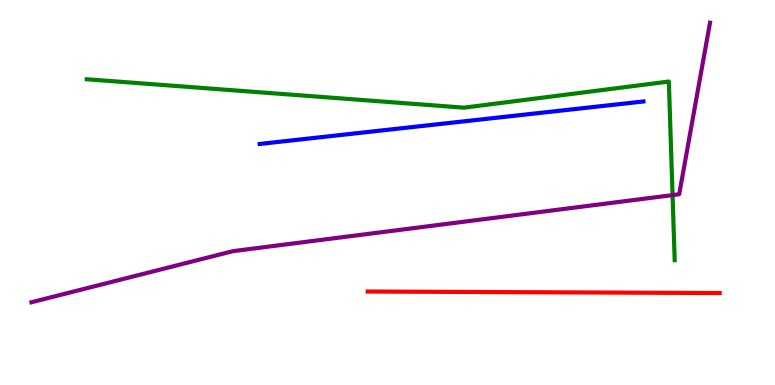[{'lines': ['blue', 'red'], 'intersections': []}, {'lines': ['green', 'red'], 'intersections': []}, {'lines': ['purple', 'red'], 'intersections': []}, {'lines': ['blue', 'green'], 'intersections': []}, {'lines': ['blue', 'purple'], 'intersections': []}, {'lines': ['green', 'purple'], 'intersections': [{'x': 8.68, 'y': 4.93}]}]